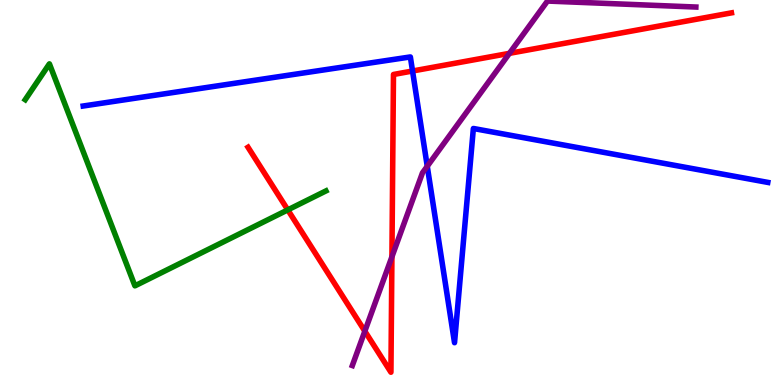[{'lines': ['blue', 'red'], 'intersections': [{'x': 5.32, 'y': 8.16}]}, {'lines': ['green', 'red'], 'intersections': [{'x': 3.71, 'y': 4.55}]}, {'lines': ['purple', 'red'], 'intersections': [{'x': 4.71, 'y': 1.4}, {'x': 5.06, 'y': 3.33}, {'x': 6.57, 'y': 8.61}]}, {'lines': ['blue', 'green'], 'intersections': []}, {'lines': ['blue', 'purple'], 'intersections': [{'x': 5.51, 'y': 5.68}]}, {'lines': ['green', 'purple'], 'intersections': []}]